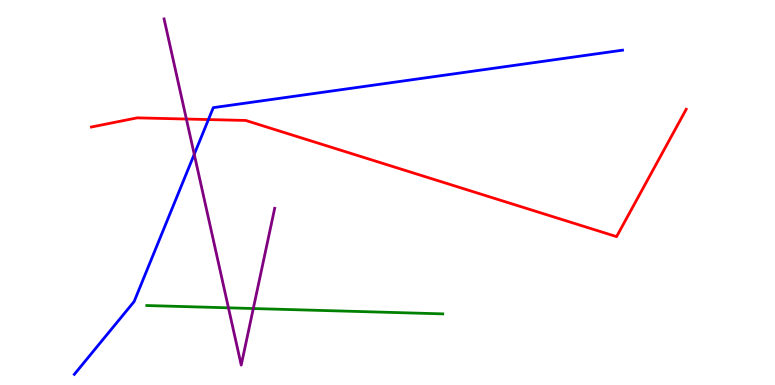[{'lines': ['blue', 'red'], 'intersections': [{'x': 2.69, 'y': 6.89}]}, {'lines': ['green', 'red'], 'intersections': []}, {'lines': ['purple', 'red'], 'intersections': [{'x': 2.41, 'y': 6.91}]}, {'lines': ['blue', 'green'], 'intersections': []}, {'lines': ['blue', 'purple'], 'intersections': [{'x': 2.51, 'y': 5.99}]}, {'lines': ['green', 'purple'], 'intersections': [{'x': 2.95, 'y': 2.0}, {'x': 3.27, 'y': 1.99}]}]